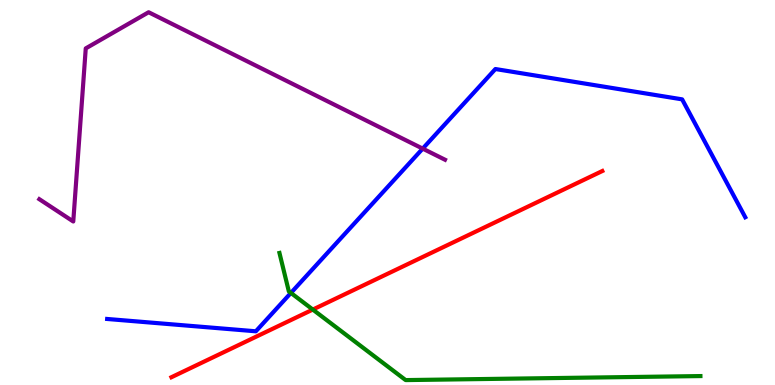[{'lines': ['blue', 'red'], 'intersections': []}, {'lines': ['green', 'red'], 'intersections': [{'x': 4.04, 'y': 1.96}]}, {'lines': ['purple', 'red'], 'intersections': []}, {'lines': ['blue', 'green'], 'intersections': [{'x': 3.75, 'y': 2.39}]}, {'lines': ['blue', 'purple'], 'intersections': [{'x': 5.45, 'y': 6.14}]}, {'lines': ['green', 'purple'], 'intersections': []}]